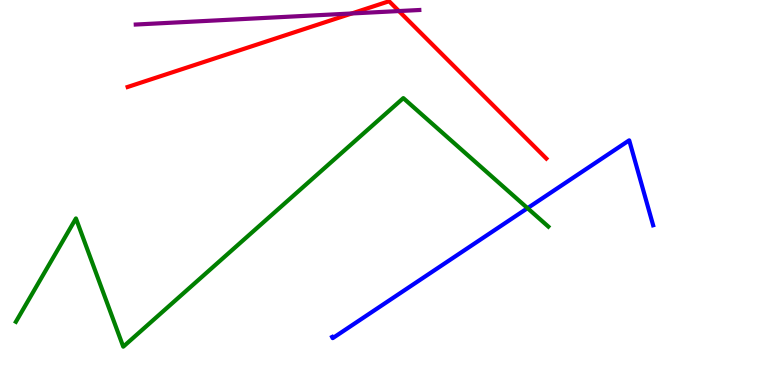[{'lines': ['blue', 'red'], 'intersections': []}, {'lines': ['green', 'red'], 'intersections': []}, {'lines': ['purple', 'red'], 'intersections': [{'x': 4.54, 'y': 9.65}, {'x': 5.15, 'y': 9.71}]}, {'lines': ['blue', 'green'], 'intersections': [{'x': 6.81, 'y': 4.59}]}, {'lines': ['blue', 'purple'], 'intersections': []}, {'lines': ['green', 'purple'], 'intersections': []}]